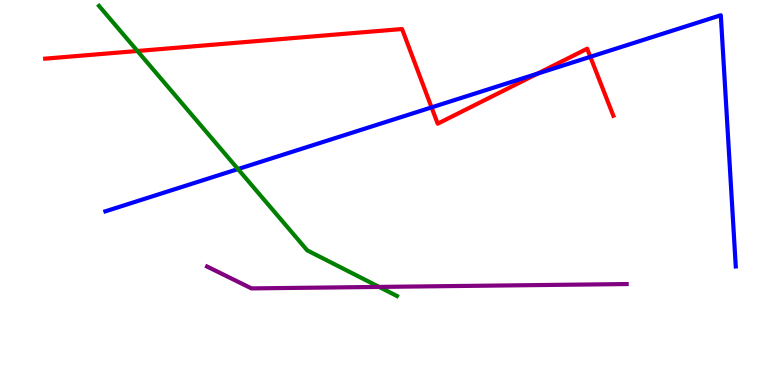[{'lines': ['blue', 'red'], 'intersections': [{'x': 5.57, 'y': 7.21}, {'x': 6.93, 'y': 8.09}, {'x': 7.62, 'y': 8.52}]}, {'lines': ['green', 'red'], 'intersections': [{'x': 1.77, 'y': 8.68}]}, {'lines': ['purple', 'red'], 'intersections': []}, {'lines': ['blue', 'green'], 'intersections': [{'x': 3.07, 'y': 5.61}]}, {'lines': ['blue', 'purple'], 'intersections': []}, {'lines': ['green', 'purple'], 'intersections': [{'x': 4.89, 'y': 2.55}]}]